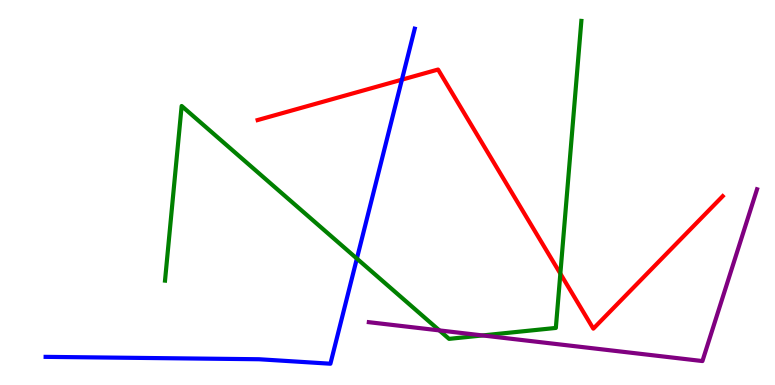[{'lines': ['blue', 'red'], 'intersections': [{'x': 5.19, 'y': 7.93}]}, {'lines': ['green', 'red'], 'intersections': [{'x': 7.23, 'y': 2.89}]}, {'lines': ['purple', 'red'], 'intersections': []}, {'lines': ['blue', 'green'], 'intersections': [{'x': 4.6, 'y': 3.28}]}, {'lines': ['blue', 'purple'], 'intersections': []}, {'lines': ['green', 'purple'], 'intersections': [{'x': 5.67, 'y': 1.42}, {'x': 6.23, 'y': 1.29}]}]